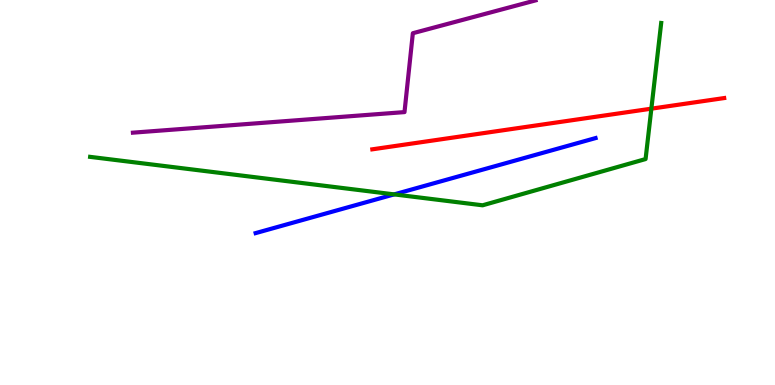[{'lines': ['blue', 'red'], 'intersections': []}, {'lines': ['green', 'red'], 'intersections': [{'x': 8.4, 'y': 7.18}]}, {'lines': ['purple', 'red'], 'intersections': []}, {'lines': ['blue', 'green'], 'intersections': [{'x': 5.09, 'y': 4.95}]}, {'lines': ['blue', 'purple'], 'intersections': []}, {'lines': ['green', 'purple'], 'intersections': []}]